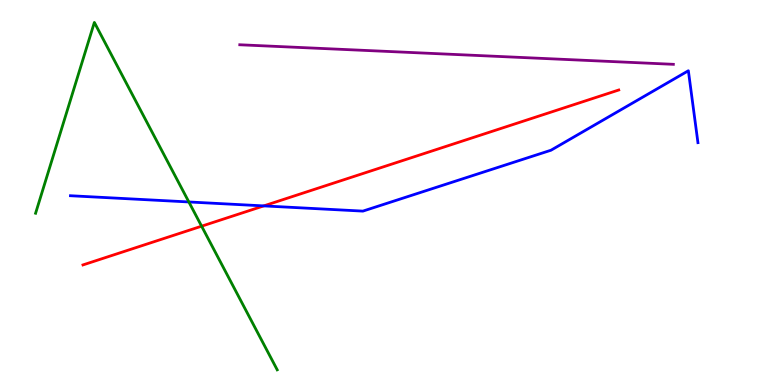[{'lines': ['blue', 'red'], 'intersections': [{'x': 3.4, 'y': 4.65}]}, {'lines': ['green', 'red'], 'intersections': [{'x': 2.6, 'y': 4.13}]}, {'lines': ['purple', 'red'], 'intersections': []}, {'lines': ['blue', 'green'], 'intersections': [{'x': 2.44, 'y': 4.75}]}, {'lines': ['blue', 'purple'], 'intersections': []}, {'lines': ['green', 'purple'], 'intersections': []}]